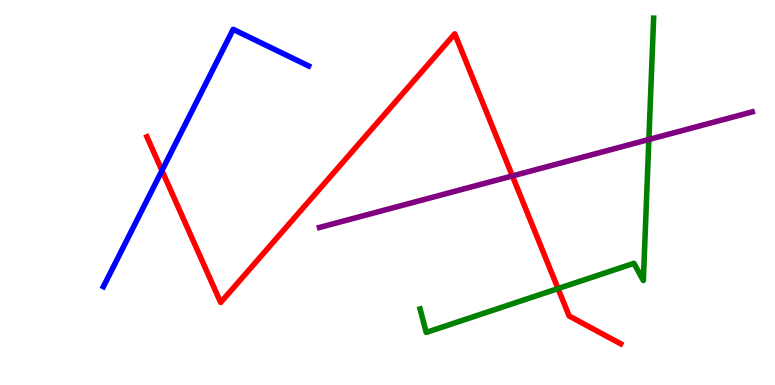[{'lines': ['blue', 'red'], 'intersections': [{'x': 2.09, 'y': 5.57}]}, {'lines': ['green', 'red'], 'intersections': [{'x': 7.2, 'y': 2.5}]}, {'lines': ['purple', 'red'], 'intersections': [{'x': 6.61, 'y': 5.43}]}, {'lines': ['blue', 'green'], 'intersections': []}, {'lines': ['blue', 'purple'], 'intersections': []}, {'lines': ['green', 'purple'], 'intersections': [{'x': 8.37, 'y': 6.38}]}]